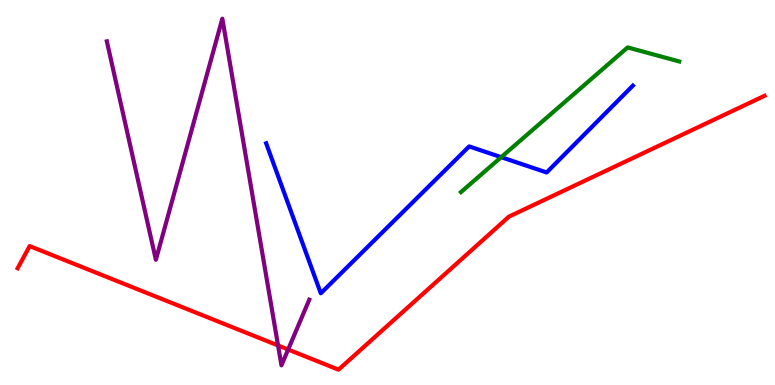[{'lines': ['blue', 'red'], 'intersections': []}, {'lines': ['green', 'red'], 'intersections': []}, {'lines': ['purple', 'red'], 'intersections': [{'x': 3.59, 'y': 1.03}, {'x': 3.72, 'y': 0.922}]}, {'lines': ['blue', 'green'], 'intersections': [{'x': 6.47, 'y': 5.92}]}, {'lines': ['blue', 'purple'], 'intersections': []}, {'lines': ['green', 'purple'], 'intersections': []}]